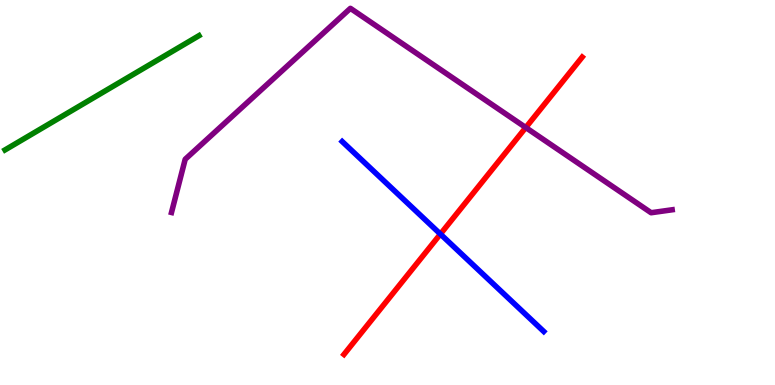[{'lines': ['blue', 'red'], 'intersections': [{'x': 5.68, 'y': 3.92}]}, {'lines': ['green', 'red'], 'intersections': []}, {'lines': ['purple', 'red'], 'intersections': [{'x': 6.78, 'y': 6.69}]}, {'lines': ['blue', 'green'], 'intersections': []}, {'lines': ['blue', 'purple'], 'intersections': []}, {'lines': ['green', 'purple'], 'intersections': []}]